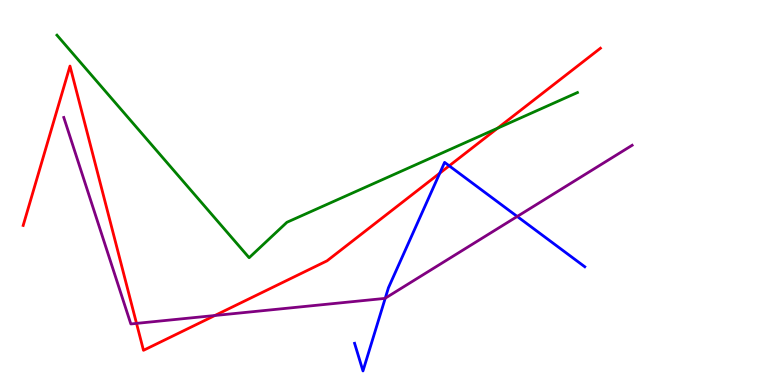[{'lines': ['blue', 'red'], 'intersections': [{'x': 5.67, 'y': 5.5}, {'x': 5.8, 'y': 5.69}]}, {'lines': ['green', 'red'], 'intersections': [{'x': 6.42, 'y': 6.67}]}, {'lines': ['purple', 'red'], 'intersections': [{'x': 1.76, 'y': 1.6}, {'x': 2.77, 'y': 1.81}]}, {'lines': ['blue', 'green'], 'intersections': []}, {'lines': ['blue', 'purple'], 'intersections': [{'x': 4.97, 'y': 2.25}, {'x': 6.67, 'y': 4.38}]}, {'lines': ['green', 'purple'], 'intersections': []}]